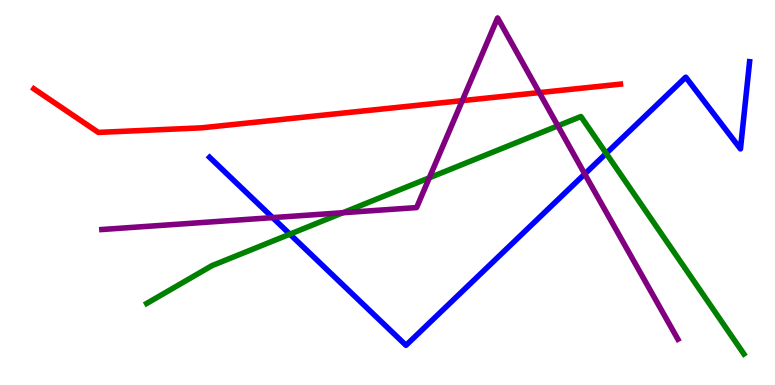[{'lines': ['blue', 'red'], 'intersections': []}, {'lines': ['green', 'red'], 'intersections': []}, {'lines': ['purple', 'red'], 'intersections': [{'x': 5.96, 'y': 7.39}, {'x': 6.96, 'y': 7.59}]}, {'lines': ['blue', 'green'], 'intersections': [{'x': 3.74, 'y': 3.92}, {'x': 7.82, 'y': 6.02}]}, {'lines': ['blue', 'purple'], 'intersections': [{'x': 3.52, 'y': 4.35}, {'x': 7.55, 'y': 5.48}]}, {'lines': ['green', 'purple'], 'intersections': [{'x': 4.43, 'y': 4.47}, {'x': 5.54, 'y': 5.38}, {'x': 7.2, 'y': 6.73}]}]